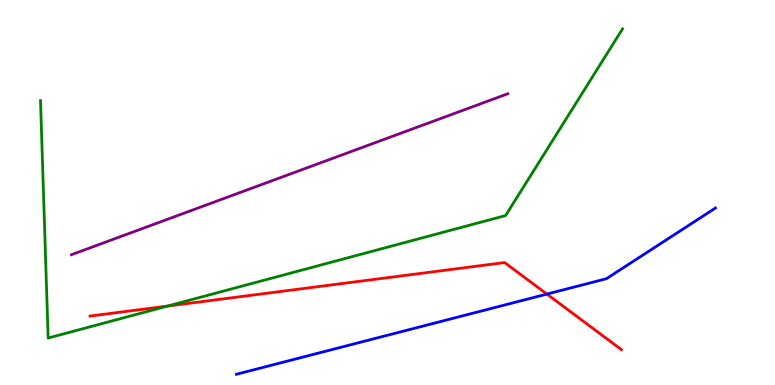[{'lines': ['blue', 'red'], 'intersections': [{'x': 7.06, 'y': 2.36}]}, {'lines': ['green', 'red'], 'intersections': [{'x': 2.16, 'y': 2.05}]}, {'lines': ['purple', 'red'], 'intersections': []}, {'lines': ['blue', 'green'], 'intersections': []}, {'lines': ['blue', 'purple'], 'intersections': []}, {'lines': ['green', 'purple'], 'intersections': []}]